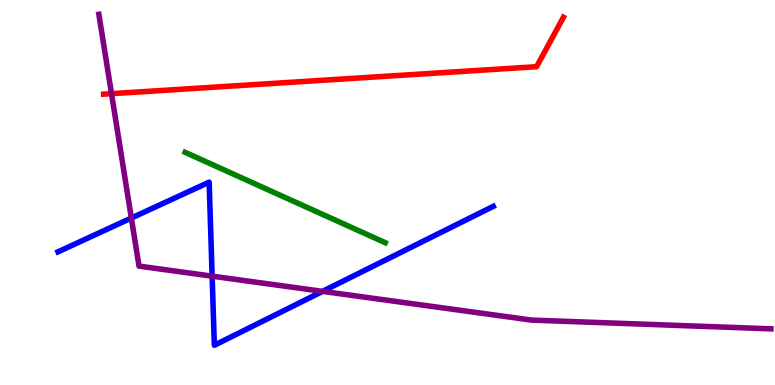[{'lines': ['blue', 'red'], 'intersections': []}, {'lines': ['green', 'red'], 'intersections': []}, {'lines': ['purple', 'red'], 'intersections': [{'x': 1.44, 'y': 7.57}]}, {'lines': ['blue', 'green'], 'intersections': []}, {'lines': ['blue', 'purple'], 'intersections': [{'x': 1.69, 'y': 4.34}, {'x': 2.74, 'y': 2.83}, {'x': 4.16, 'y': 2.43}]}, {'lines': ['green', 'purple'], 'intersections': []}]